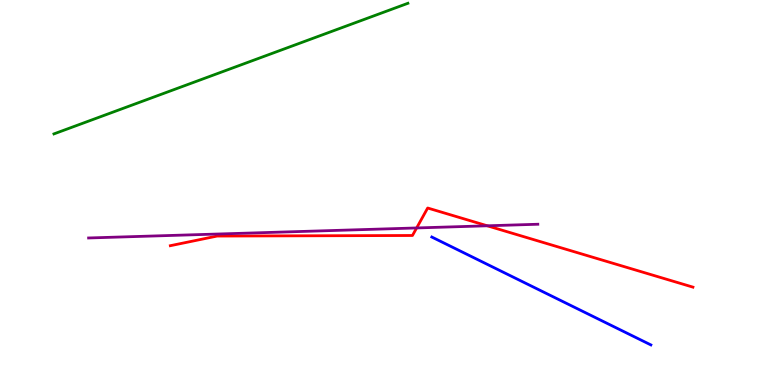[{'lines': ['blue', 'red'], 'intersections': []}, {'lines': ['green', 'red'], 'intersections': []}, {'lines': ['purple', 'red'], 'intersections': [{'x': 5.38, 'y': 4.08}, {'x': 6.29, 'y': 4.14}]}, {'lines': ['blue', 'green'], 'intersections': []}, {'lines': ['blue', 'purple'], 'intersections': []}, {'lines': ['green', 'purple'], 'intersections': []}]